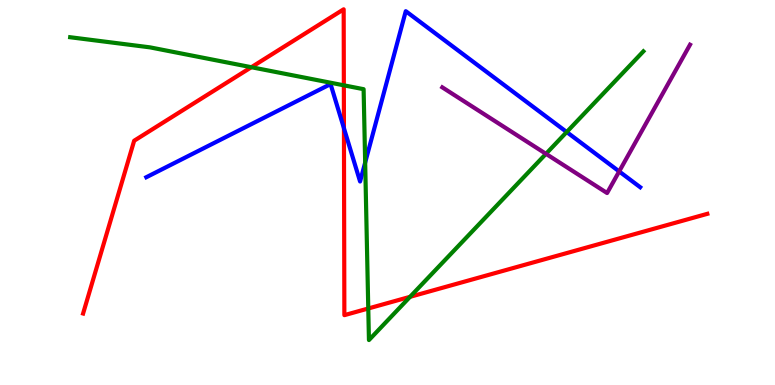[{'lines': ['blue', 'red'], 'intersections': [{'x': 4.44, 'y': 6.67}]}, {'lines': ['green', 'red'], 'intersections': [{'x': 3.24, 'y': 8.25}, {'x': 4.44, 'y': 7.78}, {'x': 4.75, 'y': 1.99}, {'x': 5.29, 'y': 2.29}]}, {'lines': ['purple', 'red'], 'intersections': []}, {'lines': ['blue', 'green'], 'intersections': [{'x': 4.71, 'y': 5.78}, {'x': 7.31, 'y': 6.57}]}, {'lines': ['blue', 'purple'], 'intersections': [{'x': 7.99, 'y': 5.55}]}, {'lines': ['green', 'purple'], 'intersections': [{'x': 7.04, 'y': 6.0}]}]